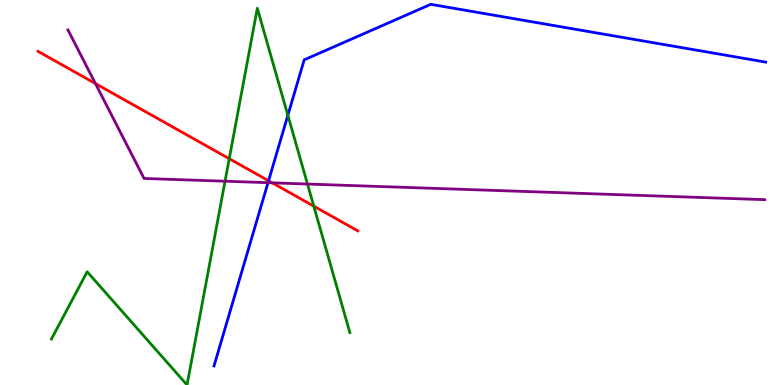[{'lines': ['blue', 'red'], 'intersections': [{'x': 3.47, 'y': 5.3}]}, {'lines': ['green', 'red'], 'intersections': [{'x': 2.96, 'y': 5.88}, {'x': 4.05, 'y': 4.65}]}, {'lines': ['purple', 'red'], 'intersections': [{'x': 1.23, 'y': 7.83}, {'x': 3.51, 'y': 5.25}]}, {'lines': ['blue', 'green'], 'intersections': [{'x': 3.71, 'y': 7.01}]}, {'lines': ['blue', 'purple'], 'intersections': [{'x': 3.46, 'y': 5.25}]}, {'lines': ['green', 'purple'], 'intersections': [{'x': 2.9, 'y': 5.29}, {'x': 3.97, 'y': 5.22}]}]